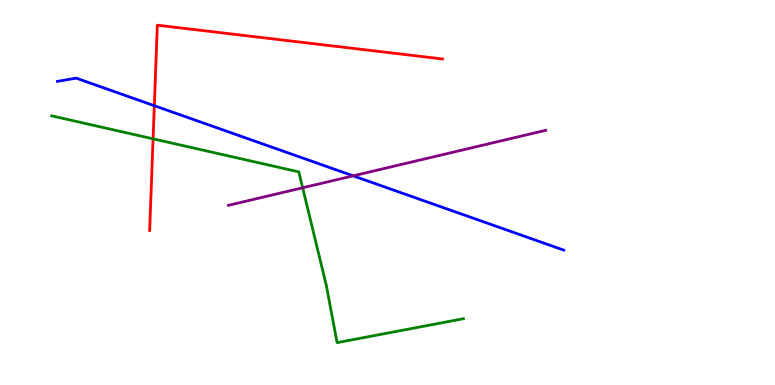[{'lines': ['blue', 'red'], 'intersections': [{'x': 1.99, 'y': 7.25}]}, {'lines': ['green', 'red'], 'intersections': [{'x': 1.98, 'y': 6.39}]}, {'lines': ['purple', 'red'], 'intersections': []}, {'lines': ['blue', 'green'], 'intersections': []}, {'lines': ['blue', 'purple'], 'intersections': [{'x': 4.56, 'y': 5.43}]}, {'lines': ['green', 'purple'], 'intersections': [{'x': 3.91, 'y': 5.12}]}]